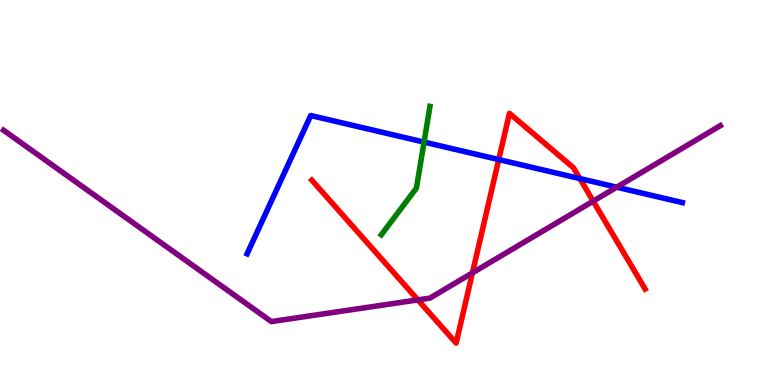[{'lines': ['blue', 'red'], 'intersections': [{'x': 6.44, 'y': 5.86}, {'x': 7.48, 'y': 5.36}]}, {'lines': ['green', 'red'], 'intersections': []}, {'lines': ['purple', 'red'], 'intersections': [{'x': 5.39, 'y': 2.21}, {'x': 6.1, 'y': 2.91}, {'x': 7.65, 'y': 4.78}]}, {'lines': ['blue', 'green'], 'intersections': [{'x': 5.47, 'y': 6.31}]}, {'lines': ['blue', 'purple'], 'intersections': [{'x': 7.96, 'y': 5.14}]}, {'lines': ['green', 'purple'], 'intersections': []}]